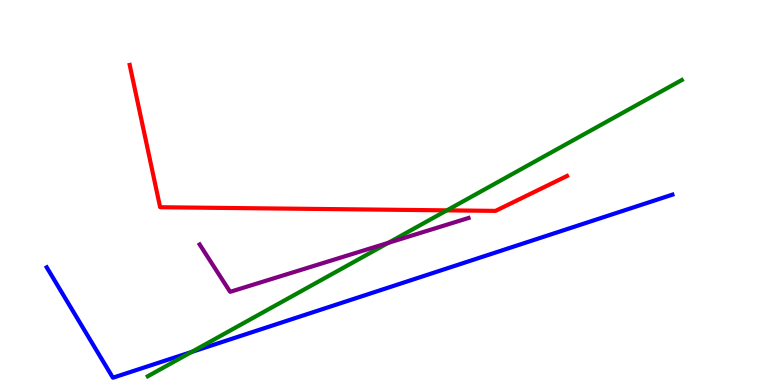[{'lines': ['blue', 'red'], 'intersections': []}, {'lines': ['green', 'red'], 'intersections': [{'x': 5.77, 'y': 4.54}]}, {'lines': ['purple', 'red'], 'intersections': []}, {'lines': ['blue', 'green'], 'intersections': [{'x': 2.47, 'y': 0.858}]}, {'lines': ['blue', 'purple'], 'intersections': []}, {'lines': ['green', 'purple'], 'intersections': [{'x': 5.01, 'y': 3.69}]}]